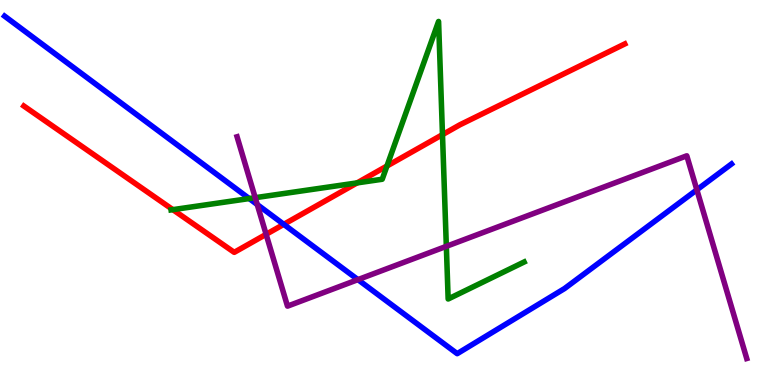[{'lines': ['blue', 'red'], 'intersections': [{'x': 3.66, 'y': 4.17}]}, {'lines': ['green', 'red'], 'intersections': [{'x': 2.23, 'y': 4.55}, {'x': 4.61, 'y': 5.25}, {'x': 4.99, 'y': 5.69}, {'x': 5.71, 'y': 6.5}]}, {'lines': ['purple', 'red'], 'intersections': [{'x': 3.43, 'y': 3.91}]}, {'lines': ['blue', 'green'], 'intersections': [{'x': 3.22, 'y': 4.84}]}, {'lines': ['blue', 'purple'], 'intersections': [{'x': 3.32, 'y': 4.69}, {'x': 4.62, 'y': 2.74}, {'x': 8.99, 'y': 5.07}]}, {'lines': ['green', 'purple'], 'intersections': [{'x': 3.29, 'y': 4.87}, {'x': 5.76, 'y': 3.6}]}]